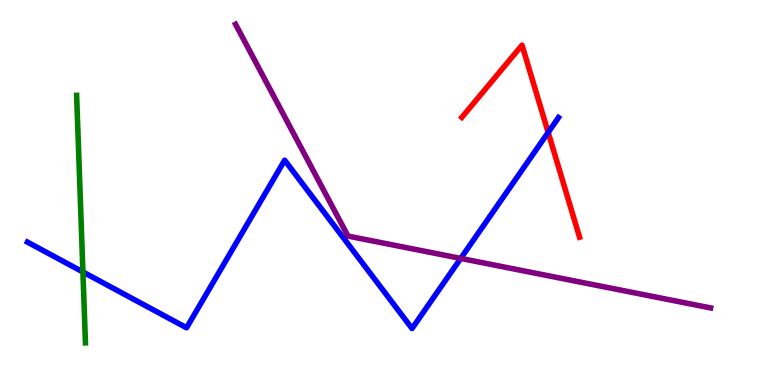[{'lines': ['blue', 'red'], 'intersections': [{'x': 7.07, 'y': 6.56}]}, {'lines': ['green', 'red'], 'intersections': []}, {'lines': ['purple', 'red'], 'intersections': []}, {'lines': ['blue', 'green'], 'intersections': [{'x': 1.07, 'y': 2.94}]}, {'lines': ['blue', 'purple'], 'intersections': [{'x': 5.94, 'y': 3.29}]}, {'lines': ['green', 'purple'], 'intersections': []}]